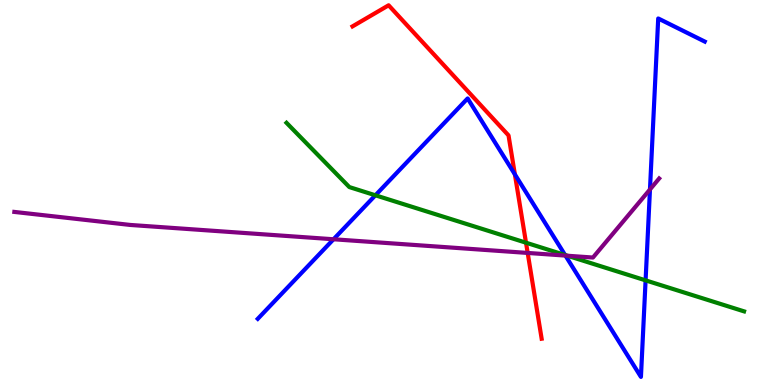[{'lines': ['blue', 'red'], 'intersections': [{'x': 6.64, 'y': 5.47}]}, {'lines': ['green', 'red'], 'intersections': [{'x': 6.79, 'y': 3.7}]}, {'lines': ['purple', 'red'], 'intersections': [{'x': 6.81, 'y': 3.43}]}, {'lines': ['blue', 'green'], 'intersections': [{'x': 4.84, 'y': 4.93}, {'x': 7.29, 'y': 3.38}, {'x': 8.33, 'y': 2.72}]}, {'lines': ['blue', 'purple'], 'intersections': [{'x': 4.3, 'y': 3.79}, {'x': 7.3, 'y': 3.36}, {'x': 8.39, 'y': 5.08}]}, {'lines': ['green', 'purple'], 'intersections': [{'x': 7.32, 'y': 3.36}]}]